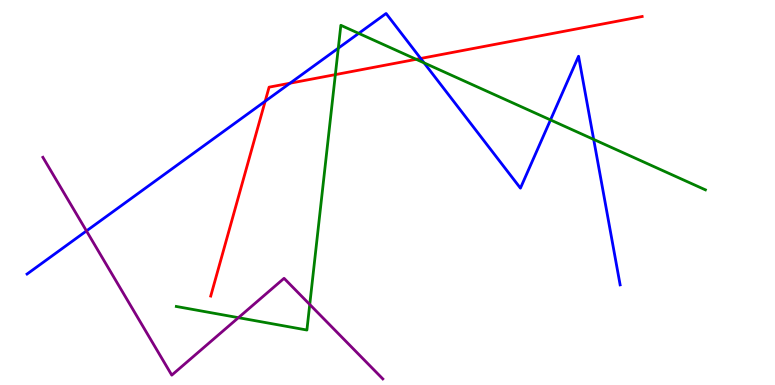[{'lines': ['blue', 'red'], 'intersections': [{'x': 3.42, 'y': 7.37}, {'x': 3.74, 'y': 7.84}, {'x': 5.43, 'y': 8.48}]}, {'lines': ['green', 'red'], 'intersections': [{'x': 4.33, 'y': 8.06}, {'x': 5.37, 'y': 8.46}]}, {'lines': ['purple', 'red'], 'intersections': []}, {'lines': ['blue', 'green'], 'intersections': [{'x': 4.37, 'y': 8.75}, {'x': 4.63, 'y': 9.13}, {'x': 5.47, 'y': 8.37}, {'x': 7.1, 'y': 6.89}, {'x': 7.66, 'y': 6.38}]}, {'lines': ['blue', 'purple'], 'intersections': [{'x': 1.12, 'y': 4.0}]}, {'lines': ['green', 'purple'], 'intersections': [{'x': 3.08, 'y': 1.75}, {'x': 4.0, 'y': 2.09}]}]